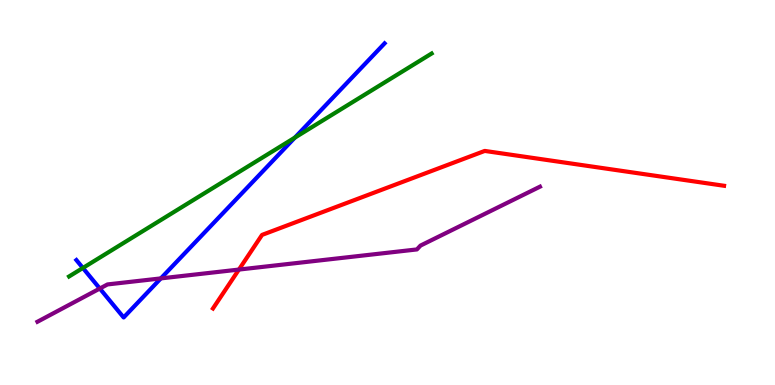[{'lines': ['blue', 'red'], 'intersections': []}, {'lines': ['green', 'red'], 'intersections': []}, {'lines': ['purple', 'red'], 'intersections': [{'x': 3.08, 'y': 3.0}]}, {'lines': ['blue', 'green'], 'intersections': [{'x': 1.07, 'y': 3.04}, {'x': 3.8, 'y': 6.43}]}, {'lines': ['blue', 'purple'], 'intersections': [{'x': 1.29, 'y': 2.51}, {'x': 2.08, 'y': 2.77}]}, {'lines': ['green', 'purple'], 'intersections': []}]